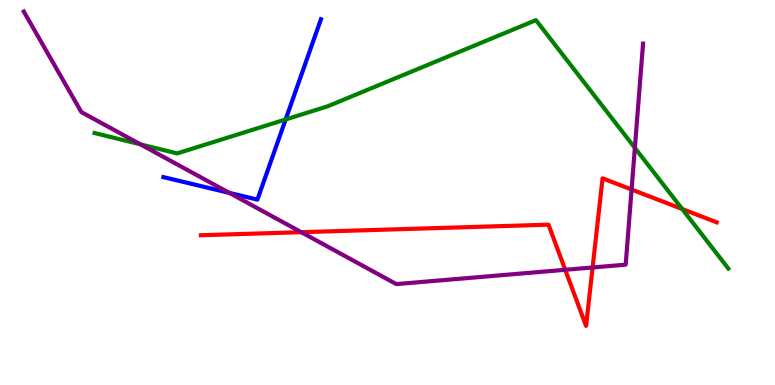[{'lines': ['blue', 'red'], 'intersections': []}, {'lines': ['green', 'red'], 'intersections': [{'x': 8.8, 'y': 4.57}]}, {'lines': ['purple', 'red'], 'intersections': [{'x': 3.89, 'y': 3.97}, {'x': 7.29, 'y': 2.99}, {'x': 7.65, 'y': 3.05}, {'x': 8.15, 'y': 5.08}]}, {'lines': ['blue', 'green'], 'intersections': [{'x': 3.69, 'y': 6.9}]}, {'lines': ['blue', 'purple'], 'intersections': [{'x': 2.96, 'y': 4.99}]}, {'lines': ['green', 'purple'], 'intersections': [{'x': 1.81, 'y': 6.25}, {'x': 8.19, 'y': 6.16}]}]